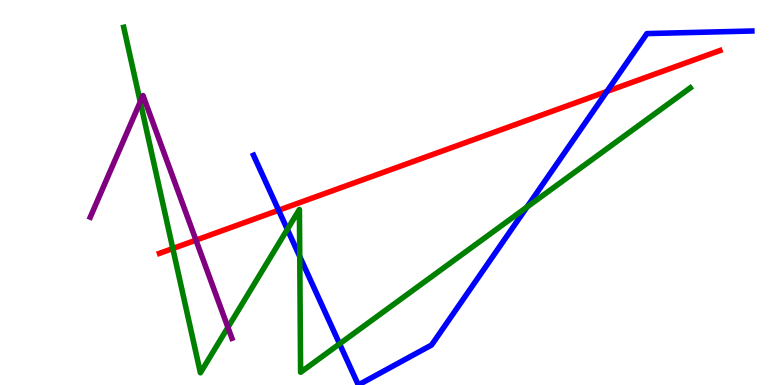[{'lines': ['blue', 'red'], 'intersections': [{'x': 3.6, 'y': 4.54}, {'x': 7.83, 'y': 7.62}]}, {'lines': ['green', 'red'], 'intersections': [{'x': 2.23, 'y': 3.54}]}, {'lines': ['purple', 'red'], 'intersections': [{'x': 2.53, 'y': 3.76}]}, {'lines': ['blue', 'green'], 'intersections': [{'x': 3.71, 'y': 4.04}, {'x': 3.87, 'y': 3.34}, {'x': 4.38, 'y': 1.07}, {'x': 6.8, 'y': 4.62}]}, {'lines': ['blue', 'purple'], 'intersections': []}, {'lines': ['green', 'purple'], 'intersections': [{'x': 1.81, 'y': 7.35}, {'x': 2.94, 'y': 1.5}]}]